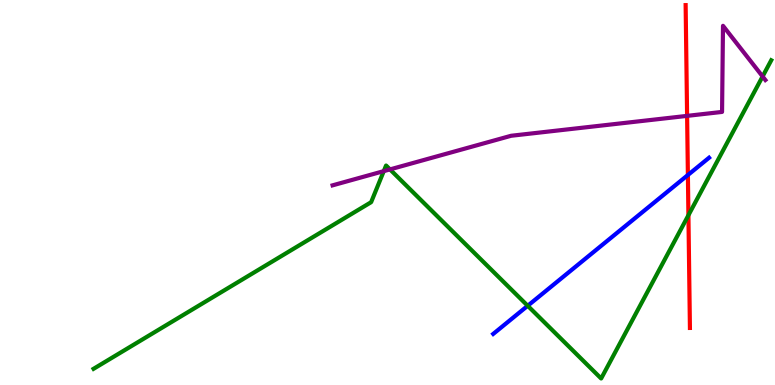[{'lines': ['blue', 'red'], 'intersections': [{'x': 8.88, 'y': 5.45}]}, {'lines': ['green', 'red'], 'intersections': [{'x': 8.88, 'y': 4.41}]}, {'lines': ['purple', 'red'], 'intersections': [{'x': 8.87, 'y': 6.99}]}, {'lines': ['blue', 'green'], 'intersections': [{'x': 6.81, 'y': 2.06}]}, {'lines': ['blue', 'purple'], 'intersections': []}, {'lines': ['green', 'purple'], 'intersections': [{'x': 4.95, 'y': 5.56}, {'x': 5.03, 'y': 5.6}, {'x': 9.84, 'y': 8.01}]}]